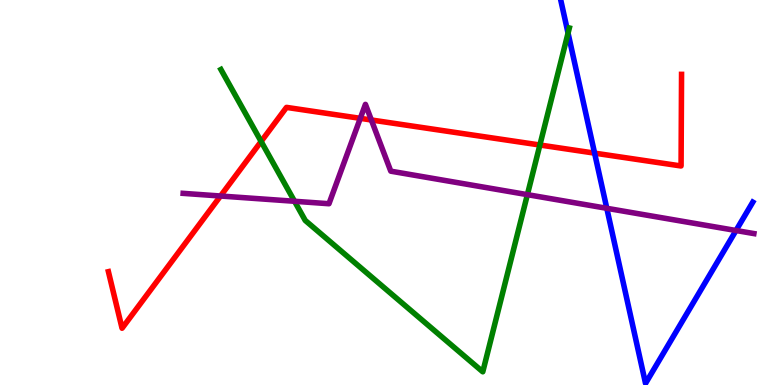[{'lines': ['blue', 'red'], 'intersections': [{'x': 7.67, 'y': 6.02}]}, {'lines': ['green', 'red'], 'intersections': [{'x': 3.37, 'y': 6.33}, {'x': 6.97, 'y': 6.23}]}, {'lines': ['purple', 'red'], 'intersections': [{'x': 2.85, 'y': 4.91}, {'x': 4.65, 'y': 6.93}, {'x': 4.79, 'y': 6.88}]}, {'lines': ['blue', 'green'], 'intersections': [{'x': 7.33, 'y': 9.14}]}, {'lines': ['blue', 'purple'], 'intersections': [{'x': 7.83, 'y': 4.59}, {'x': 9.5, 'y': 4.01}]}, {'lines': ['green', 'purple'], 'intersections': [{'x': 3.8, 'y': 4.77}, {'x': 6.8, 'y': 4.94}]}]